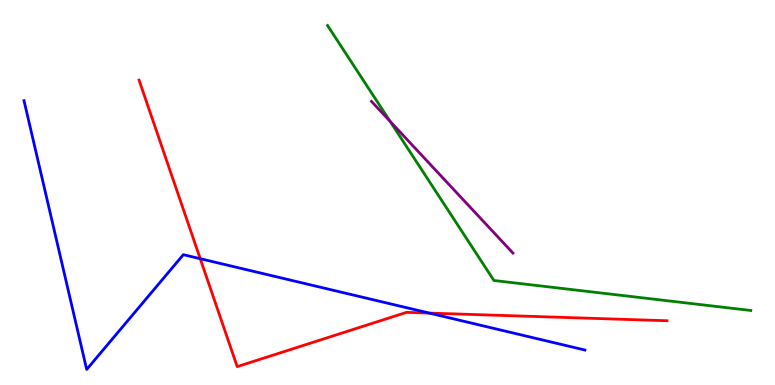[{'lines': ['blue', 'red'], 'intersections': [{'x': 2.58, 'y': 3.28}, {'x': 5.54, 'y': 1.87}]}, {'lines': ['green', 'red'], 'intersections': []}, {'lines': ['purple', 'red'], 'intersections': []}, {'lines': ['blue', 'green'], 'intersections': []}, {'lines': ['blue', 'purple'], 'intersections': []}, {'lines': ['green', 'purple'], 'intersections': [{'x': 5.03, 'y': 6.85}]}]